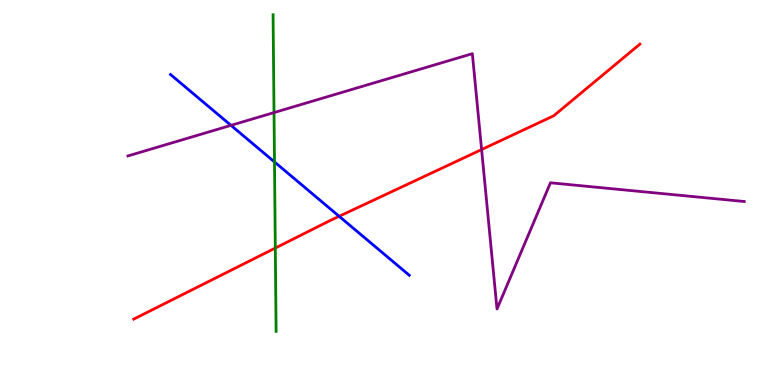[{'lines': ['blue', 'red'], 'intersections': [{'x': 4.38, 'y': 4.38}]}, {'lines': ['green', 'red'], 'intersections': [{'x': 3.55, 'y': 3.56}]}, {'lines': ['purple', 'red'], 'intersections': [{'x': 6.21, 'y': 6.12}]}, {'lines': ['blue', 'green'], 'intersections': [{'x': 3.54, 'y': 5.79}]}, {'lines': ['blue', 'purple'], 'intersections': [{'x': 2.98, 'y': 6.74}]}, {'lines': ['green', 'purple'], 'intersections': [{'x': 3.54, 'y': 7.08}]}]